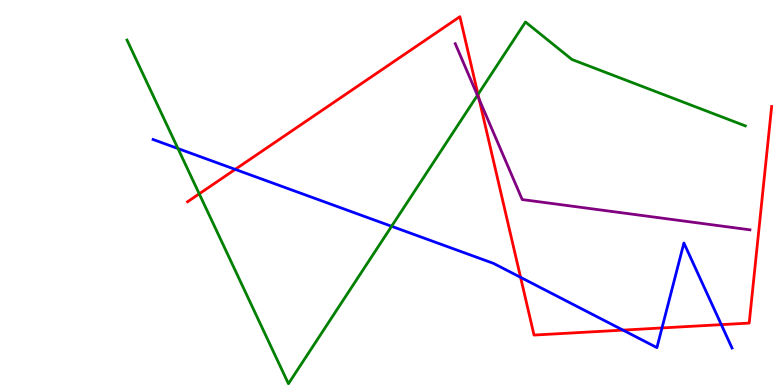[{'lines': ['blue', 'red'], 'intersections': [{'x': 3.03, 'y': 5.6}, {'x': 6.72, 'y': 2.8}, {'x': 8.04, 'y': 1.43}, {'x': 8.54, 'y': 1.48}, {'x': 9.31, 'y': 1.57}]}, {'lines': ['green', 'red'], 'intersections': [{'x': 2.57, 'y': 4.97}, {'x': 6.17, 'y': 7.55}]}, {'lines': ['purple', 'red'], 'intersections': [{'x': 6.18, 'y': 7.42}]}, {'lines': ['blue', 'green'], 'intersections': [{'x': 2.3, 'y': 6.14}, {'x': 5.05, 'y': 4.12}]}, {'lines': ['blue', 'purple'], 'intersections': []}, {'lines': ['green', 'purple'], 'intersections': [{'x': 6.16, 'y': 7.52}]}]